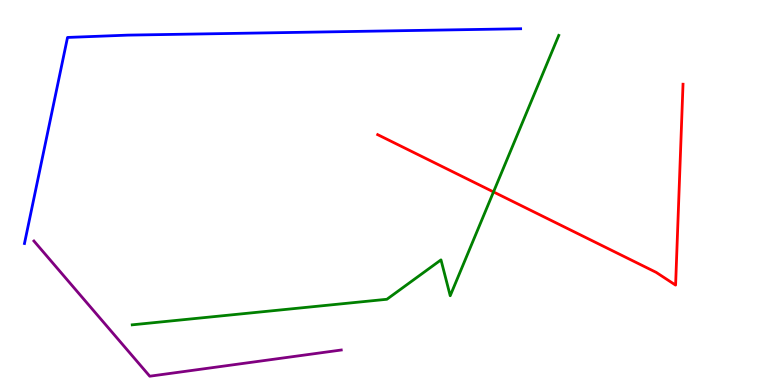[{'lines': ['blue', 'red'], 'intersections': []}, {'lines': ['green', 'red'], 'intersections': [{'x': 6.37, 'y': 5.01}]}, {'lines': ['purple', 'red'], 'intersections': []}, {'lines': ['blue', 'green'], 'intersections': []}, {'lines': ['blue', 'purple'], 'intersections': []}, {'lines': ['green', 'purple'], 'intersections': []}]